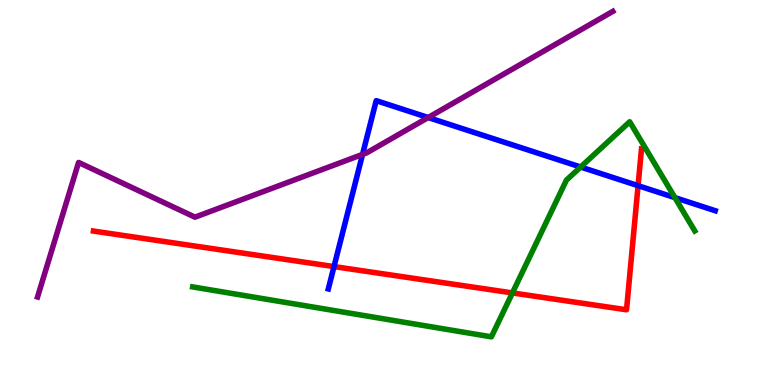[{'lines': ['blue', 'red'], 'intersections': [{'x': 4.31, 'y': 3.08}, {'x': 8.23, 'y': 5.18}]}, {'lines': ['green', 'red'], 'intersections': [{'x': 6.61, 'y': 2.39}]}, {'lines': ['purple', 'red'], 'intersections': []}, {'lines': ['blue', 'green'], 'intersections': [{'x': 7.49, 'y': 5.66}, {'x': 8.71, 'y': 4.87}]}, {'lines': ['blue', 'purple'], 'intersections': [{'x': 4.68, 'y': 5.99}, {'x': 5.52, 'y': 6.95}]}, {'lines': ['green', 'purple'], 'intersections': []}]